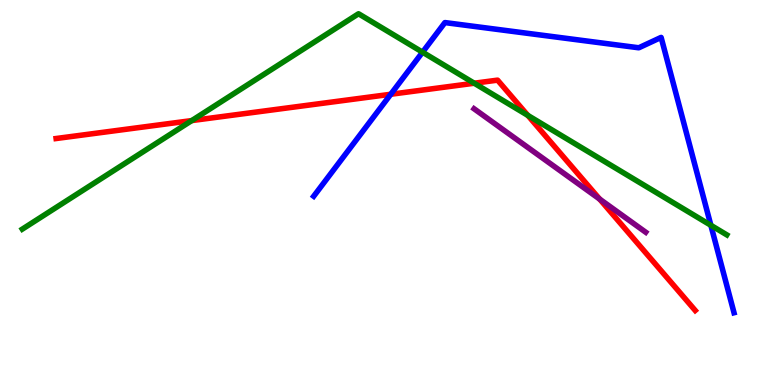[{'lines': ['blue', 'red'], 'intersections': [{'x': 5.04, 'y': 7.55}]}, {'lines': ['green', 'red'], 'intersections': [{'x': 2.47, 'y': 6.87}, {'x': 6.12, 'y': 7.84}, {'x': 6.81, 'y': 7.0}]}, {'lines': ['purple', 'red'], 'intersections': [{'x': 7.74, 'y': 4.83}]}, {'lines': ['blue', 'green'], 'intersections': [{'x': 5.45, 'y': 8.64}, {'x': 9.17, 'y': 4.15}]}, {'lines': ['blue', 'purple'], 'intersections': []}, {'lines': ['green', 'purple'], 'intersections': []}]